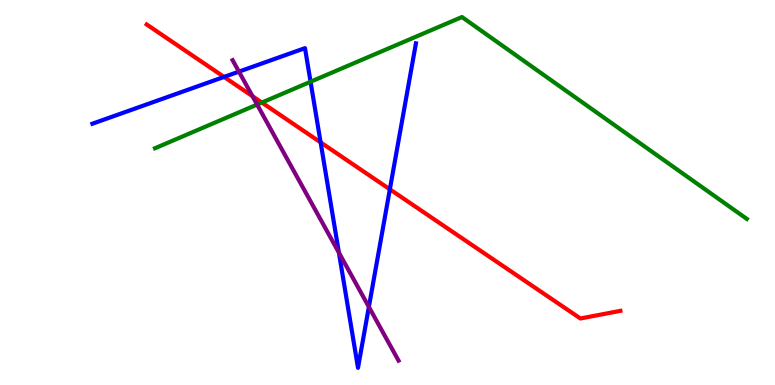[{'lines': ['blue', 'red'], 'intersections': [{'x': 2.89, 'y': 8.0}, {'x': 4.14, 'y': 6.3}, {'x': 5.03, 'y': 5.08}]}, {'lines': ['green', 'red'], 'intersections': [{'x': 3.38, 'y': 7.34}]}, {'lines': ['purple', 'red'], 'intersections': [{'x': 3.26, 'y': 7.5}]}, {'lines': ['blue', 'green'], 'intersections': [{'x': 4.01, 'y': 7.88}]}, {'lines': ['blue', 'purple'], 'intersections': [{'x': 3.08, 'y': 8.14}, {'x': 4.37, 'y': 3.44}, {'x': 4.76, 'y': 2.03}]}, {'lines': ['green', 'purple'], 'intersections': [{'x': 3.32, 'y': 7.28}]}]